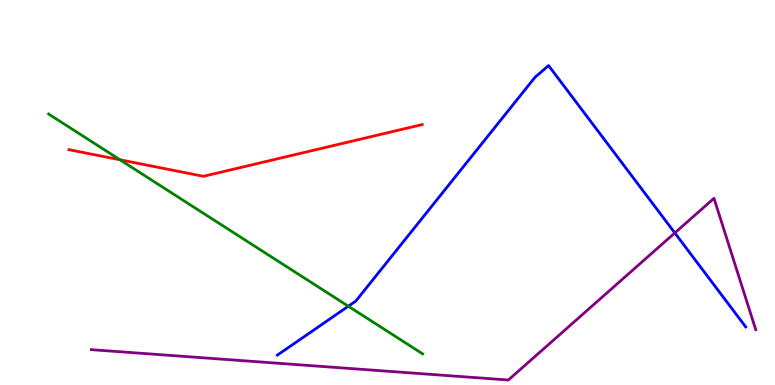[{'lines': ['blue', 'red'], 'intersections': []}, {'lines': ['green', 'red'], 'intersections': [{'x': 1.55, 'y': 5.85}]}, {'lines': ['purple', 'red'], 'intersections': []}, {'lines': ['blue', 'green'], 'intersections': [{'x': 4.49, 'y': 2.05}]}, {'lines': ['blue', 'purple'], 'intersections': [{'x': 8.71, 'y': 3.95}]}, {'lines': ['green', 'purple'], 'intersections': []}]